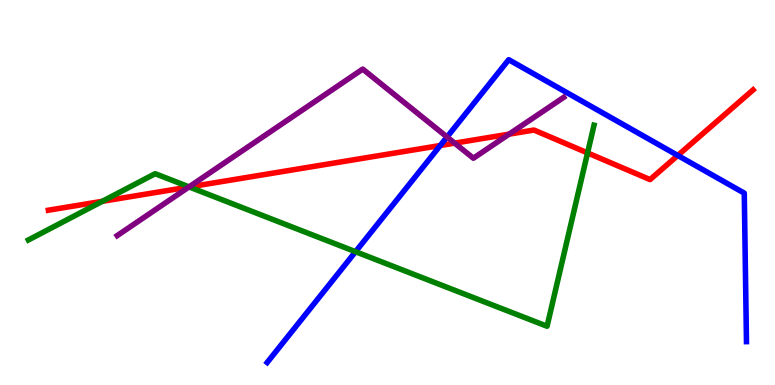[{'lines': ['blue', 'red'], 'intersections': [{'x': 5.68, 'y': 6.22}, {'x': 8.75, 'y': 5.96}]}, {'lines': ['green', 'red'], 'intersections': [{'x': 1.32, 'y': 4.77}, {'x': 2.44, 'y': 5.14}, {'x': 7.58, 'y': 6.03}]}, {'lines': ['purple', 'red'], 'intersections': [{'x': 2.44, 'y': 5.14}, {'x': 5.87, 'y': 6.28}, {'x': 6.57, 'y': 6.52}]}, {'lines': ['blue', 'green'], 'intersections': [{'x': 4.59, 'y': 3.46}]}, {'lines': ['blue', 'purple'], 'intersections': [{'x': 5.77, 'y': 6.44}]}, {'lines': ['green', 'purple'], 'intersections': [{'x': 2.44, 'y': 5.15}]}]